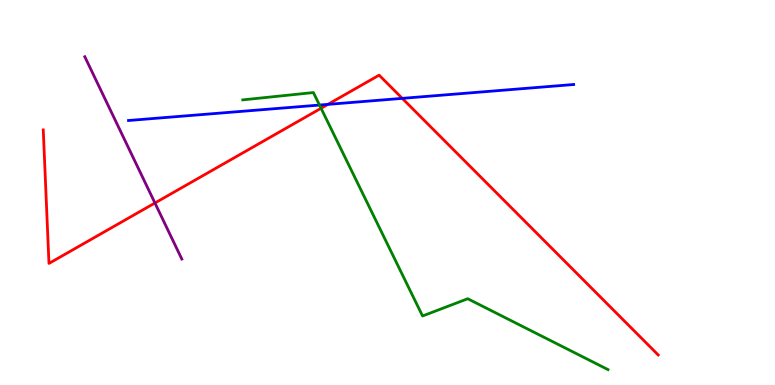[{'lines': ['blue', 'red'], 'intersections': [{'x': 4.23, 'y': 7.29}, {'x': 5.19, 'y': 7.45}]}, {'lines': ['green', 'red'], 'intersections': [{'x': 4.14, 'y': 7.19}]}, {'lines': ['purple', 'red'], 'intersections': [{'x': 2.0, 'y': 4.73}]}, {'lines': ['blue', 'green'], 'intersections': [{'x': 4.12, 'y': 7.27}]}, {'lines': ['blue', 'purple'], 'intersections': []}, {'lines': ['green', 'purple'], 'intersections': []}]